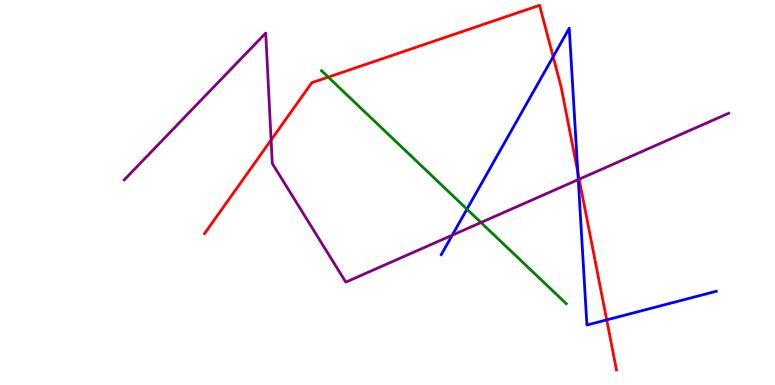[{'lines': ['blue', 'red'], 'intersections': [{'x': 7.14, 'y': 8.53}, {'x': 7.46, 'y': 5.52}, {'x': 7.83, 'y': 1.69}]}, {'lines': ['green', 'red'], 'intersections': [{'x': 4.24, 'y': 8.0}]}, {'lines': ['purple', 'red'], 'intersections': [{'x': 3.5, 'y': 6.36}, {'x': 7.47, 'y': 5.35}]}, {'lines': ['blue', 'green'], 'intersections': [{'x': 6.03, 'y': 4.57}]}, {'lines': ['blue', 'purple'], 'intersections': [{'x': 5.84, 'y': 3.89}, {'x': 7.46, 'y': 5.33}]}, {'lines': ['green', 'purple'], 'intersections': [{'x': 6.21, 'y': 4.22}]}]